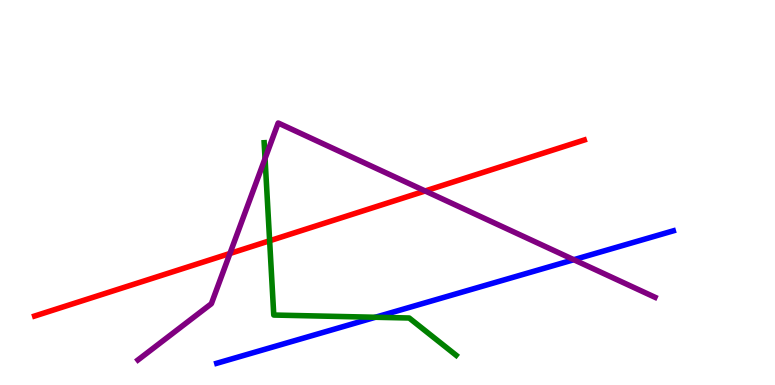[{'lines': ['blue', 'red'], 'intersections': []}, {'lines': ['green', 'red'], 'intersections': [{'x': 3.48, 'y': 3.75}]}, {'lines': ['purple', 'red'], 'intersections': [{'x': 2.97, 'y': 3.42}, {'x': 5.49, 'y': 5.04}]}, {'lines': ['blue', 'green'], 'intersections': [{'x': 4.84, 'y': 1.76}]}, {'lines': ['blue', 'purple'], 'intersections': [{'x': 7.4, 'y': 3.25}]}, {'lines': ['green', 'purple'], 'intersections': [{'x': 3.42, 'y': 5.88}]}]